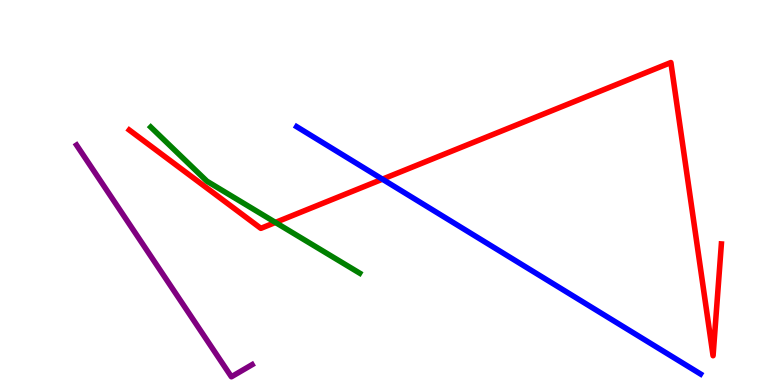[{'lines': ['blue', 'red'], 'intersections': [{'x': 4.93, 'y': 5.35}]}, {'lines': ['green', 'red'], 'intersections': [{'x': 3.55, 'y': 4.22}]}, {'lines': ['purple', 'red'], 'intersections': []}, {'lines': ['blue', 'green'], 'intersections': []}, {'lines': ['blue', 'purple'], 'intersections': []}, {'lines': ['green', 'purple'], 'intersections': []}]